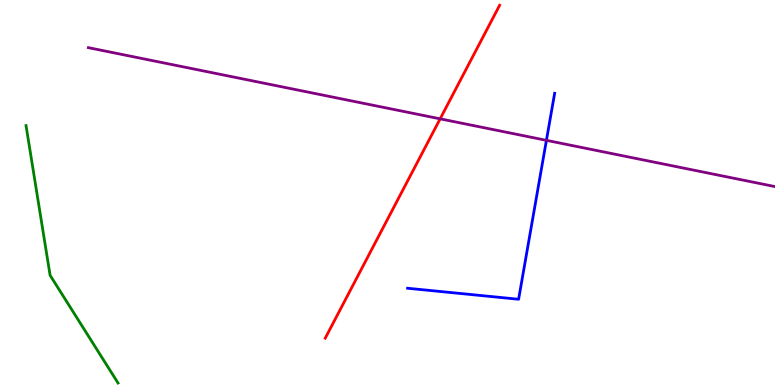[{'lines': ['blue', 'red'], 'intersections': []}, {'lines': ['green', 'red'], 'intersections': []}, {'lines': ['purple', 'red'], 'intersections': [{'x': 5.68, 'y': 6.91}]}, {'lines': ['blue', 'green'], 'intersections': []}, {'lines': ['blue', 'purple'], 'intersections': [{'x': 7.05, 'y': 6.35}]}, {'lines': ['green', 'purple'], 'intersections': []}]